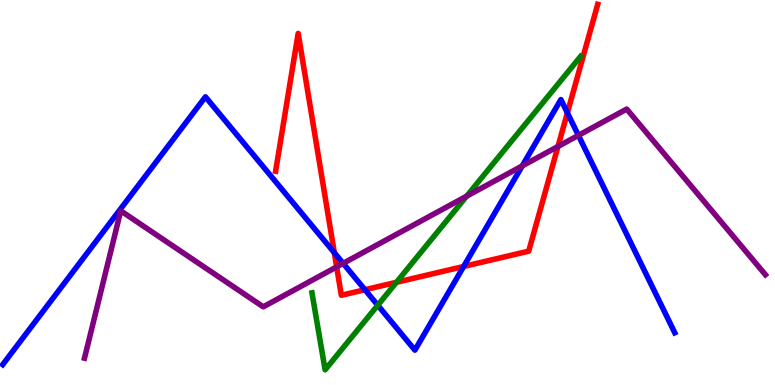[{'lines': ['blue', 'red'], 'intersections': [{'x': 4.31, 'y': 3.44}, {'x': 4.71, 'y': 2.47}, {'x': 5.98, 'y': 3.08}, {'x': 7.32, 'y': 7.07}]}, {'lines': ['green', 'red'], 'intersections': [{'x': 5.12, 'y': 2.67}]}, {'lines': ['purple', 'red'], 'intersections': [{'x': 4.34, 'y': 3.07}, {'x': 7.2, 'y': 6.2}]}, {'lines': ['blue', 'green'], 'intersections': [{'x': 4.87, 'y': 2.07}]}, {'lines': ['blue', 'purple'], 'intersections': [{'x': 4.43, 'y': 3.16}, {'x': 6.74, 'y': 5.69}, {'x': 7.46, 'y': 6.48}]}, {'lines': ['green', 'purple'], 'intersections': [{'x': 6.02, 'y': 4.91}]}]